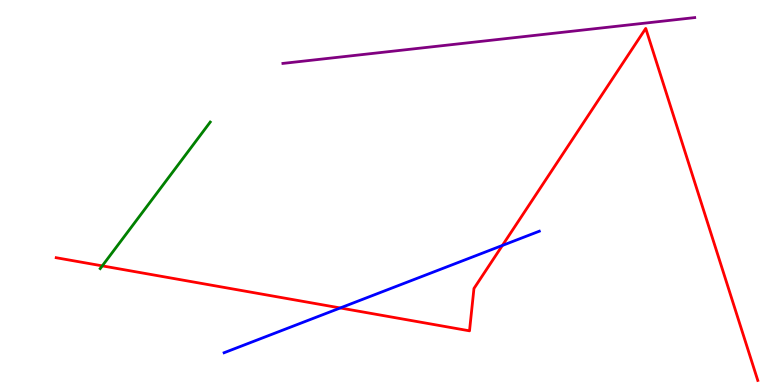[{'lines': ['blue', 'red'], 'intersections': [{'x': 4.39, 'y': 2.0}, {'x': 6.48, 'y': 3.62}]}, {'lines': ['green', 'red'], 'intersections': [{'x': 1.32, 'y': 3.09}]}, {'lines': ['purple', 'red'], 'intersections': []}, {'lines': ['blue', 'green'], 'intersections': []}, {'lines': ['blue', 'purple'], 'intersections': []}, {'lines': ['green', 'purple'], 'intersections': []}]